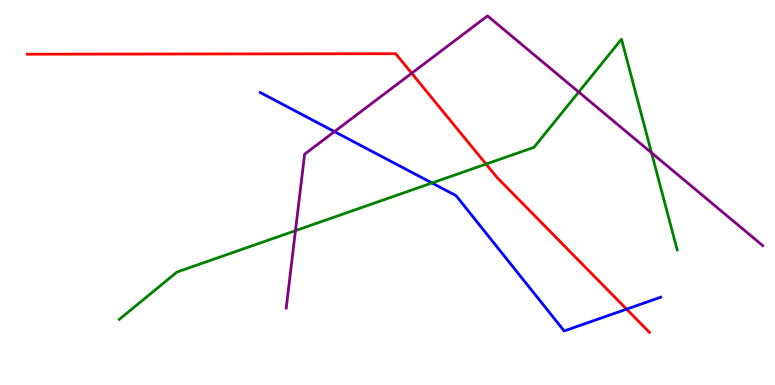[{'lines': ['blue', 'red'], 'intersections': [{'x': 8.09, 'y': 1.97}]}, {'lines': ['green', 'red'], 'intersections': [{'x': 6.27, 'y': 5.74}]}, {'lines': ['purple', 'red'], 'intersections': [{'x': 5.31, 'y': 8.1}]}, {'lines': ['blue', 'green'], 'intersections': [{'x': 5.57, 'y': 5.25}]}, {'lines': ['blue', 'purple'], 'intersections': [{'x': 4.32, 'y': 6.58}]}, {'lines': ['green', 'purple'], 'intersections': [{'x': 3.81, 'y': 4.01}, {'x': 7.47, 'y': 7.61}, {'x': 8.41, 'y': 6.03}]}]